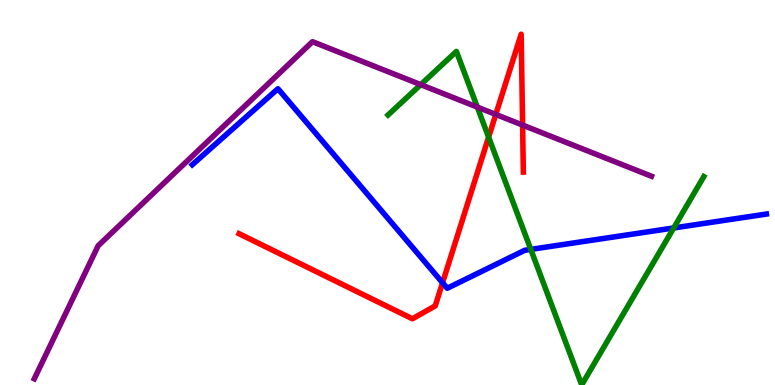[{'lines': ['blue', 'red'], 'intersections': [{'x': 5.71, 'y': 2.66}]}, {'lines': ['green', 'red'], 'intersections': [{'x': 6.3, 'y': 6.44}]}, {'lines': ['purple', 'red'], 'intersections': [{'x': 6.4, 'y': 7.03}, {'x': 6.74, 'y': 6.75}]}, {'lines': ['blue', 'green'], 'intersections': [{'x': 6.85, 'y': 3.52}, {'x': 8.69, 'y': 4.08}]}, {'lines': ['blue', 'purple'], 'intersections': []}, {'lines': ['green', 'purple'], 'intersections': [{'x': 5.43, 'y': 7.8}, {'x': 6.16, 'y': 7.22}]}]